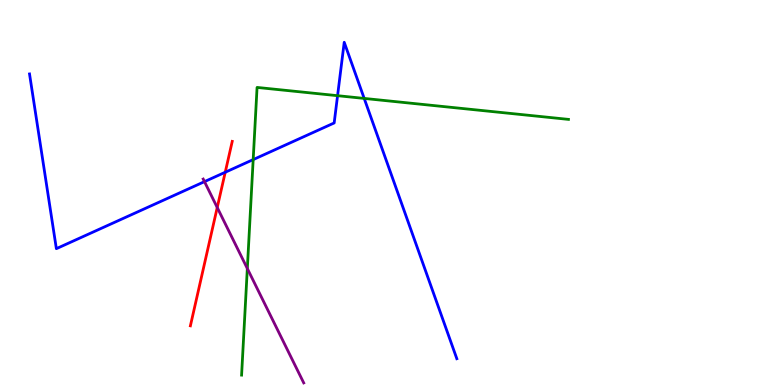[{'lines': ['blue', 'red'], 'intersections': [{'x': 2.91, 'y': 5.53}]}, {'lines': ['green', 'red'], 'intersections': []}, {'lines': ['purple', 'red'], 'intersections': [{'x': 2.8, 'y': 4.61}]}, {'lines': ['blue', 'green'], 'intersections': [{'x': 3.27, 'y': 5.85}, {'x': 4.36, 'y': 7.51}, {'x': 4.7, 'y': 7.44}]}, {'lines': ['blue', 'purple'], 'intersections': [{'x': 2.64, 'y': 5.28}]}, {'lines': ['green', 'purple'], 'intersections': [{'x': 3.19, 'y': 3.03}]}]